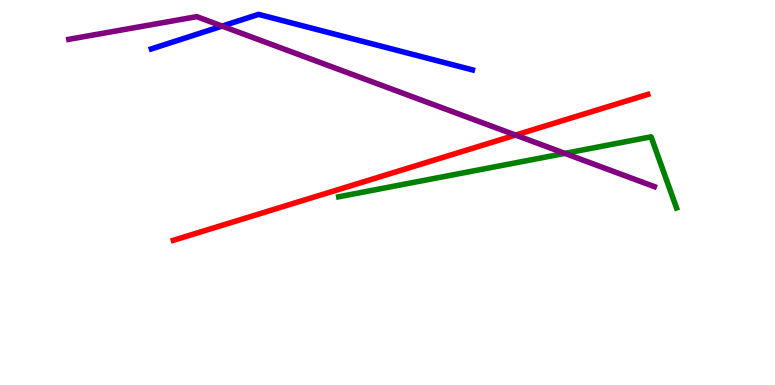[{'lines': ['blue', 'red'], 'intersections': []}, {'lines': ['green', 'red'], 'intersections': []}, {'lines': ['purple', 'red'], 'intersections': [{'x': 6.65, 'y': 6.49}]}, {'lines': ['blue', 'green'], 'intersections': []}, {'lines': ['blue', 'purple'], 'intersections': [{'x': 2.87, 'y': 9.32}]}, {'lines': ['green', 'purple'], 'intersections': [{'x': 7.29, 'y': 6.02}]}]